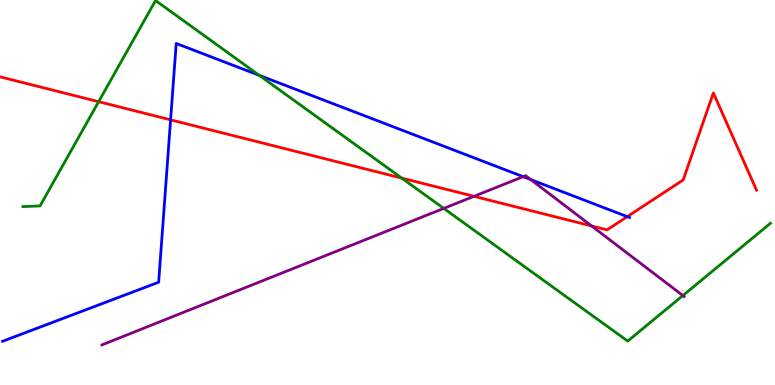[{'lines': ['blue', 'red'], 'intersections': [{'x': 2.2, 'y': 6.89}, {'x': 8.09, 'y': 4.37}]}, {'lines': ['green', 'red'], 'intersections': [{'x': 1.27, 'y': 7.36}, {'x': 5.18, 'y': 5.37}]}, {'lines': ['purple', 'red'], 'intersections': [{'x': 6.12, 'y': 4.9}, {'x': 7.63, 'y': 4.13}]}, {'lines': ['blue', 'green'], 'intersections': [{'x': 3.35, 'y': 8.04}]}, {'lines': ['blue', 'purple'], 'intersections': [{'x': 6.75, 'y': 5.41}, {'x': 6.85, 'y': 5.34}]}, {'lines': ['green', 'purple'], 'intersections': [{'x': 5.73, 'y': 4.59}, {'x': 8.81, 'y': 2.32}]}]